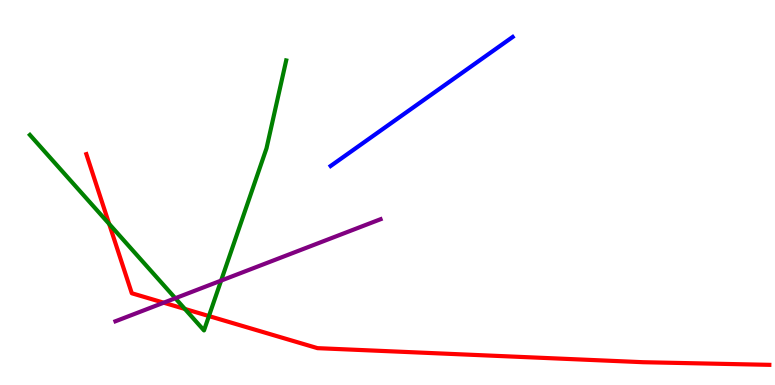[{'lines': ['blue', 'red'], 'intersections': []}, {'lines': ['green', 'red'], 'intersections': [{'x': 1.41, 'y': 4.18}, {'x': 2.39, 'y': 1.98}, {'x': 2.7, 'y': 1.79}]}, {'lines': ['purple', 'red'], 'intersections': [{'x': 2.11, 'y': 2.14}]}, {'lines': ['blue', 'green'], 'intersections': []}, {'lines': ['blue', 'purple'], 'intersections': []}, {'lines': ['green', 'purple'], 'intersections': [{'x': 2.26, 'y': 2.25}, {'x': 2.85, 'y': 2.71}]}]